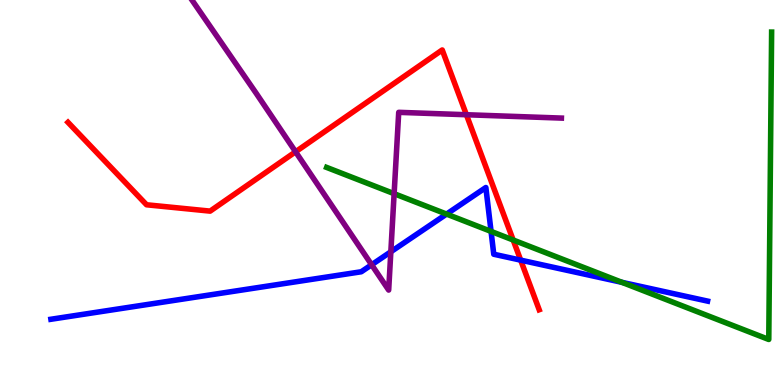[{'lines': ['blue', 'red'], 'intersections': [{'x': 6.72, 'y': 3.24}]}, {'lines': ['green', 'red'], 'intersections': [{'x': 6.62, 'y': 3.77}]}, {'lines': ['purple', 'red'], 'intersections': [{'x': 3.81, 'y': 6.06}, {'x': 6.02, 'y': 7.02}]}, {'lines': ['blue', 'green'], 'intersections': [{'x': 5.76, 'y': 4.44}, {'x': 6.34, 'y': 3.99}, {'x': 8.03, 'y': 2.67}]}, {'lines': ['blue', 'purple'], 'intersections': [{'x': 4.8, 'y': 3.12}, {'x': 5.04, 'y': 3.46}]}, {'lines': ['green', 'purple'], 'intersections': [{'x': 5.09, 'y': 4.97}]}]